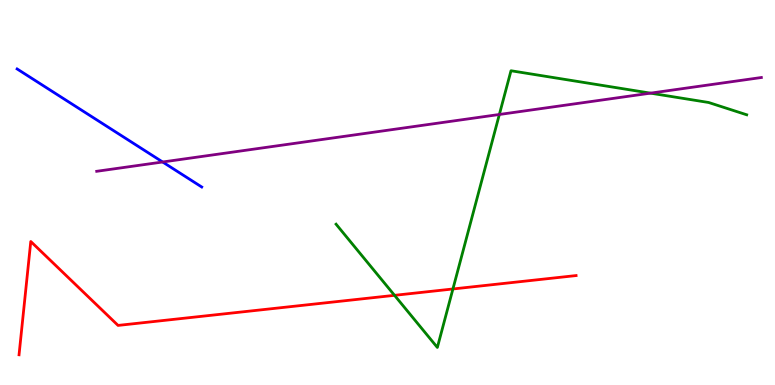[{'lines': ['blue', 'red'], 'intersections': []}, {'lines': ['green', 'red'], 'intersections': [{'x': 5.09, 'y': 2.33}, {'x': 5.84, 'y': 2.49}]}, {'lines': ['purple', 'red'], 'intersections': []}, {'lines': ['blue', 'green'], 'intersections': []}, {'lines': ['blue', 'purple'], 'intersections': [{'x': 2.1, 'y': 5.79}]}, {'lines': ['green', 'purple'], 'intersections': [{'x': 6.44, 'y': 7.03}, {'x': 8.39, 'y': 7.58}]}]